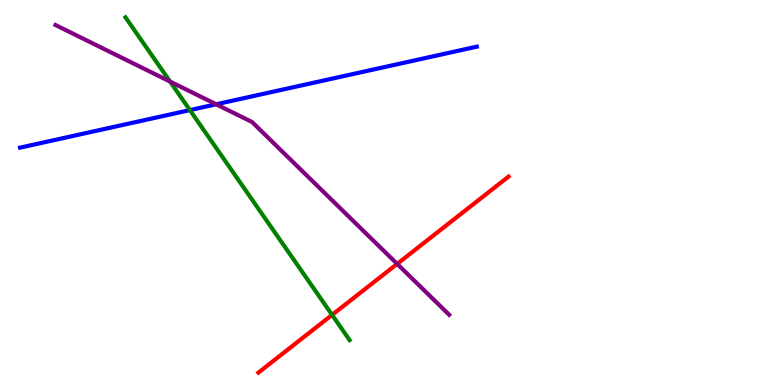[{'lines': ['blue', 'red'], 'intersections': []}, {'lines': ['green', 'red'], 'intersections': [{'x': 4.29, 'y': 1.82}]}, {'lines': ['purple', 'red'], 'intersections': [{'x': 5.12, 'y': 3.15}]}, {'lines': ['blue', 'green'], 'intersections': [{'x': 2.45, 'y': 7.14}]}, {'lines': ['blue', 'purple'], 'intersections': [{'x': 2.79, 'y': 7.29}]}, {'lines': ['green', 'purple'], 'intersections': [{'x': 2.19, 'y': 7.88}]}]